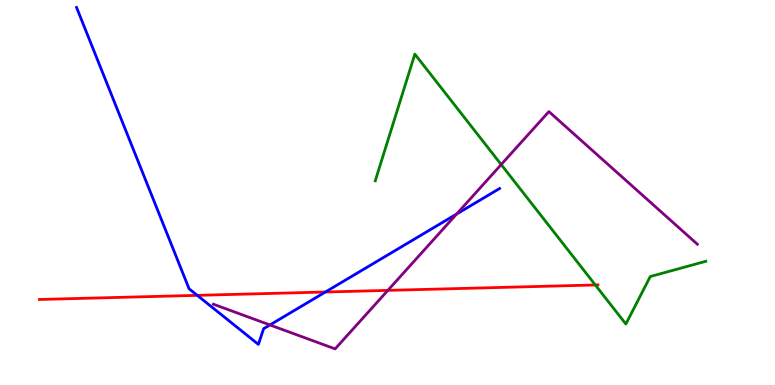[{'lines': ['blue', 'red'], 'intersections': [{'x': 2.55, 'y': 2.33}, {'x': 4.2, 'y': 2.42}]}, {'lines': ['green', 'red'], 'intersections': [{'x': 7.68, 'y': 2.6}]}, {'lines': ['purple', 'red'], 'intersections': [{'x': 5.0, 'y': 2.46}]}, {'lines': ['blue', 'green'], 'intersections': []}, {'lines': ['blue', 'purple'], 'intersections': [{'x': 3.48, 'y': 1.56}, {'x': 5.89, 'y': 4.44}]}, {'lines': ['green', 'purple'], 'intersections': [{'x': 6.47, 'y': 5.73}]}]